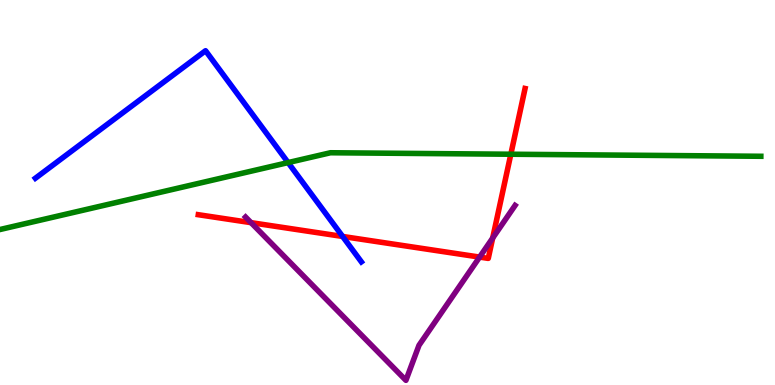[{'lines': ['blue', 'red'], 'intersections': [{'x': 4.42, 'y': 3.86}]}, {'lines': ['green', 'red'], 'intersections': [{'x': 6.59, 'y': 5.99}]}, {'lines': ['purple', 'red'], 'intersections': [{'x': 3.24, 'y': 4.22}, {'x': 6.19, 'y': 3.32}, {'x': 6.36, 'y': 3.82}]}, {'lines': ['blue', 'green'], 'intersections': [{'x': 3.72, 'y': 5.78}]}, {'lines': ['blue', 'purple'], 'intersections': []}, {'lines': ['green', 'purple'], 'intersections': []}]